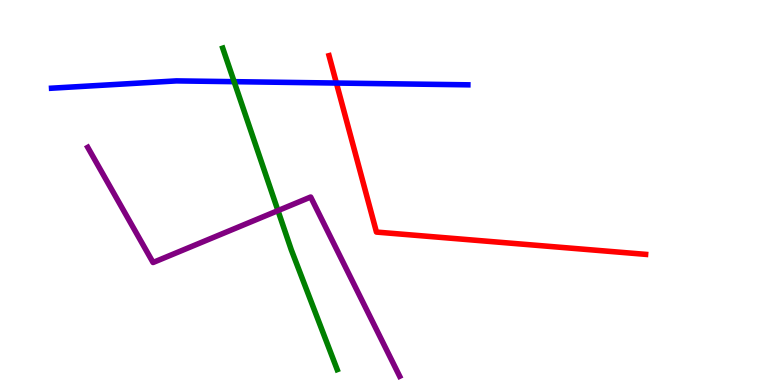[{'lines': ['blue', 'red'], 'intersections': [{'x': 4.34, 'y': 7.84}]}, {'lines': ['green', 'red'], 'intersections': []}, {'lines': ['purple', 'red'], 'intersections': []}, {'lines': ['blue', 'green'], 'intersections': [{'x': 3.02, 'y': 7.88}]}, {'lines': ['blue', 'purple'], 'intersections': []}, {'lines': ['green', 'purple'], 'intersections': [{'x': 3.59, 'y': 4.53}]}]